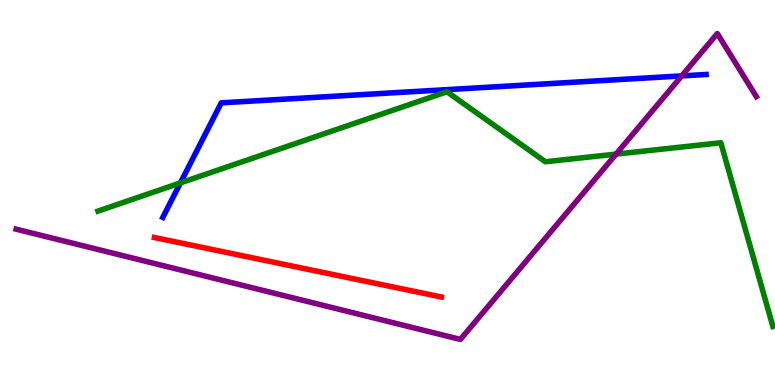[{'lines': ['blue', 'red'], 'intersections': []}, {'lines': ['green', 'red'], 'intersections': []}, {'lines': ['purple', 'red'], 'intersections': []}, {'lines': ['blue', 'green'], 'intersections': [{'x': 2.33, 'y': 5.25}]}, {'lines': ['blue', 'purple'], 'intersections': [{'x': 8.8, 'y': 8.03}]}, {'lines': ['green', 'purple'], 'intersections': [{'x': 7.95, 'y': 6.0}]}]